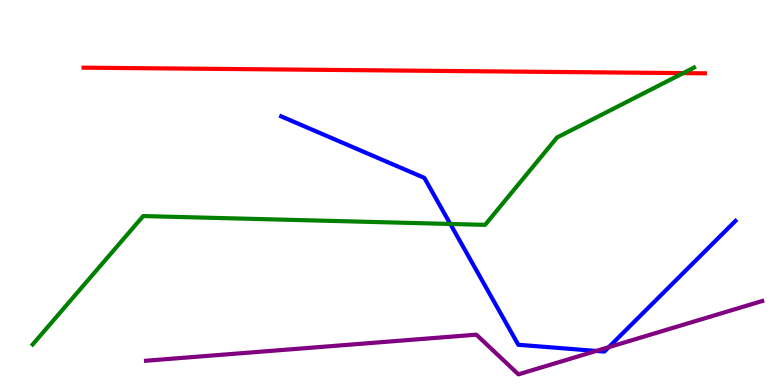[{'lines': ['blue', 'red'], 'intersections': []}, {'lines': ['green', 'red'], 'intersections': [{'x': 8.82, 'y': 8.1}]}, {'lines': ['purple', 'red'], 'intersections': []}, {'lines': ['blue', 'green'], 'intersections': [{'x': 5.81, 'y': 4.18}]}, {'lines': ['blue', 'purple'], 'intersections': [{'x': 7.69, 'y': 0.884}, {'x': 7.86, 'y': 0.982}]}, {'lines': ['green', 'purple'], 'intersections': []}]